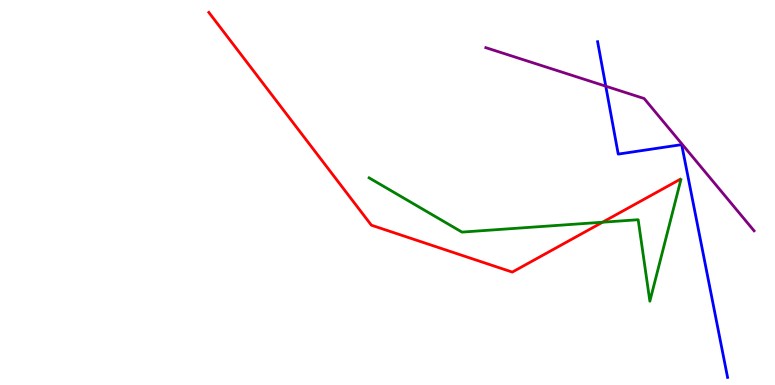[{'lines': ['blue', 'red'], 'intersections': []}, {'lines': ['green', 'red'], 'intersections': [{'x': 7.77, 'y': 4.23}]}, {'lines': ['purple', 'red'], 'intersections': []}, {'lines': ['blue', 'green'], 'intersections': []}, {'lines': ['blue', 'purple'], 'intersections': [{'x': 7.82, 'y': 7.76}]}, {'lines': ['green', 'purple'], 'intersections': []}]